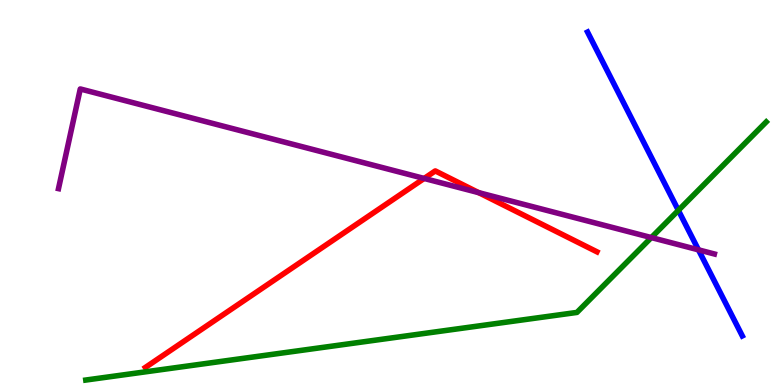[{'lines': ['blue', 'red'], 'intersections': []}, {'lines': ['green', 'red'], 'intersections': []}, {'lines': ['purple', 'red'], 'intersections': [{'x': 5.47, 'y': 5.36}, {'x': 6.18, 'y': 5.0}]}, {'lines': ['blue', 'green'], 'intersections': [{'x': 8.75, 'y': 4.54}]}, {'lines': ['blue', 'purple'], 'intersections': [{'x': 9.01, 'y': 3.51}]}, {'lines': ['green', 'purple'], 'intersections': [{'x': 8.4, 'y': 3.83}]}]